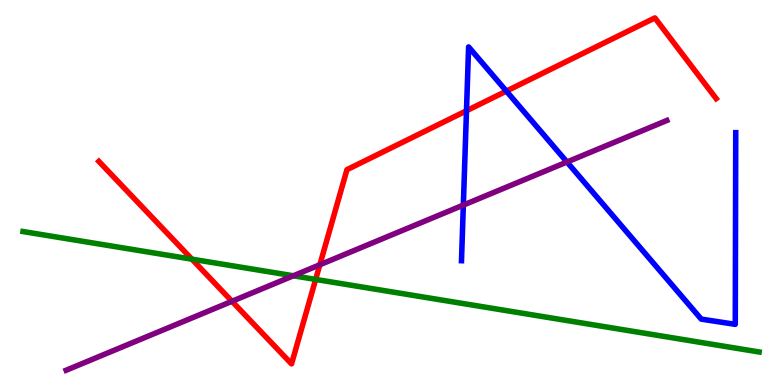[{'lines': ['blue', 'red'], 'intersections': [{'x': 6.02, 'y': 7.12}, {'x': 6.53, 'y': 7.63}]}, {'lines': ['green', 'red'], 'intersections': [{'x': 2.48, 'y': 3.27}, {'x': 4.07, 'y': 2.74}]}, {'lines': ['purple', 'red'], 'intersections': [{'x': 2.99, 'y': 2.17}, {'x': 4.13, 'y': 3.12}]}, {'lines': ['blue', 'green'], 'intersections': []}, {'lines': ['blue', 'purple'], 'intersections': [{'x': 5.98, 'y': 4.67}, {'x': 7.32, 'y': 5.79}]}, {'lines': ['green', 'purple'], 'intersections': [{'x': 3.79, 'y': 2.84}]}]